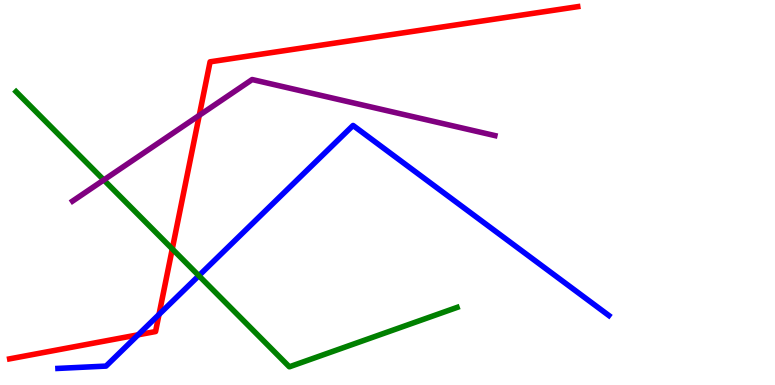[{'lines': ['blue', 'red'], 'intersections': [{'x': 1.78, 'y': 1.3}, {'x': 2.05, 'y': 1.83}]}, {'lines': ['green', 'red'], 'intersections': [{'x': 2.22, 'y': 3.53}]}, {'lines': ['purple', 'red'], 'intersections': [{'x': 2.57, 'y': 7.0}]}, {'lines': ['blue', 'green'], 'intersections': [{'x': 2.57, 'y': 2.84}]}, {'lines': ['blue', 'purple'], 'intersections': []}, {'lines': ['green', 'purple'], 'intersections': [{'x': 1.34, 'y': 5.33}]}]